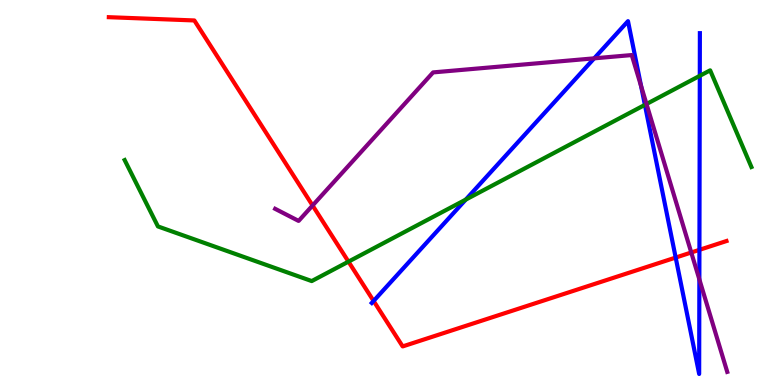[{'lines': ['blue', 'red'], 'intersections': [{'x': 4.82, 'y': 2.18}, {'x': 8.72, 'y': 3.31}, {'x': 9.02, 'y': 3.51}]}, {'lines': ['green', 'red'], 'intersections': [{'x': 4.5, 'y': 3.2}]}, {'lines': ['purple', 'red'], 'intersections': [{'x': 4.03, 'y': 4.66}, {'x': 8.92, 'y': 3.44}]}, {'lines': ['blue', 'green'], 'intersections': [{'x': 6.01, 'y': 4.82}, {'x': 8.32, 'y': 7.28}, {'x': 9.03, 'y': 8.03}]}, {'lines': ['blue', 'purple'], 'intersections': [{'x': 7.67, 'y': 8.48}, {'x': 8.27, 'y': 7.77}, {'x': 9.02, 'y': 2.74}]}, {'lines': ['green', 'purple'], 'intersections': [{'x': 8.34, 'y': 7.3}]}]